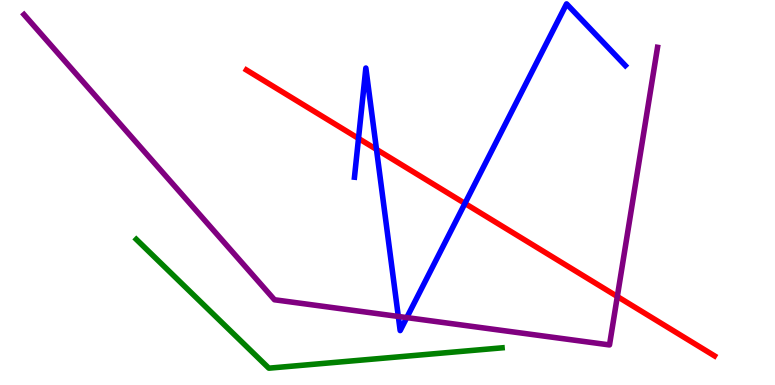[{'lines': ['blue', 'red'], 'intersections': [{'x': 4.63, 'y': 6.4}, {'x': 4.86, 'y': 6.12}, {'x': 6.0, 'y': 4.72}]}, {'lines': ['green', 'red'], 'intersections': []}, {'lines': ['purple', 'red'], 'intersections': [{'x': 7.97, 'y': 2.3}]}, {'lines': ['blue', 'green'], 'intersections': []}, {'lines': ['blue', 'purple'], 'intersections': [{'x': 5.14, 'y': 1.78}, {'x': 5.25, 'y': 1.75}]}, {'lines': ['green', 'purple'], 'intersections': []}]